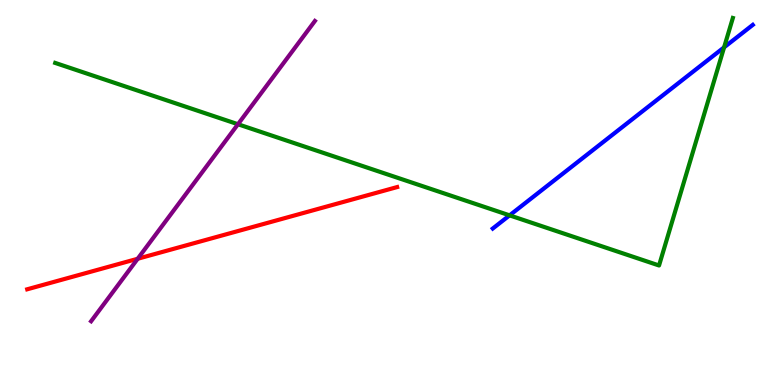[{'lines': ['blue', 'red'], 'intersections': []}, {'lines': ['green', 'red'], 'intersections': []}, {'lines': ['purple', 'red'], 'intersections': [{'x': 1.78, 'y': 3.28}]}, {'lines': ['blue', 'green'], 'intersections': [{'x': 6.58, 'y': 4.41}, {'x': 9.34, 'y': 8.77}]}, {'lines': ['blue', 'purple'], 'intersections': []}, {'lines': ['green', 'purple'], 'intersections': [{'x': 3.07, 'y': 6.77}]}]